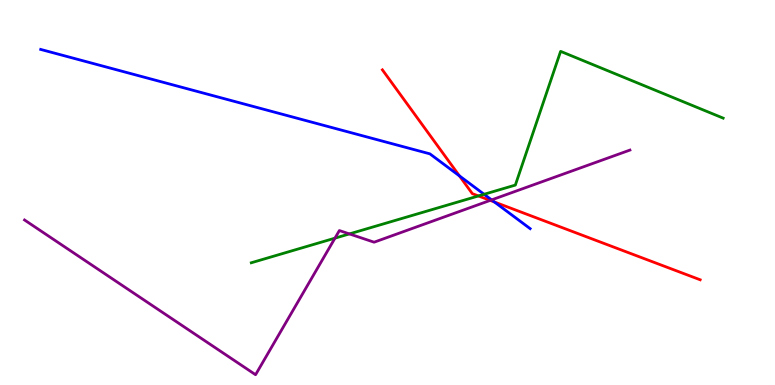[{'lines': ['blue', 'red'], 'intersections': [{'x': 5.93, 'y': 5.43}, {'x': 6.38, 'y': 4.75}]}, {'lines': ['green', 'red'], 'intersections': [{'x': 6.17, 'y': 4.91}]}, {'lines': ['purple', 'red'], 'intersections': [{'x': 6.33, 'y': 4.79}]}, {'lines': ['blue', 'green'], 'intersections': [{'x': 6.25, 'y': 4.95}]}, {'lines': ['blue', 'purple'], 'intersections': [{'x': 6.34, 'y': 4.81}]}, {'lines': ['green', 'purple'], 'intersections': [{'x': 4.32, 'y': 3.81}, {'x': 4.51, 'y': 3.92}]}]